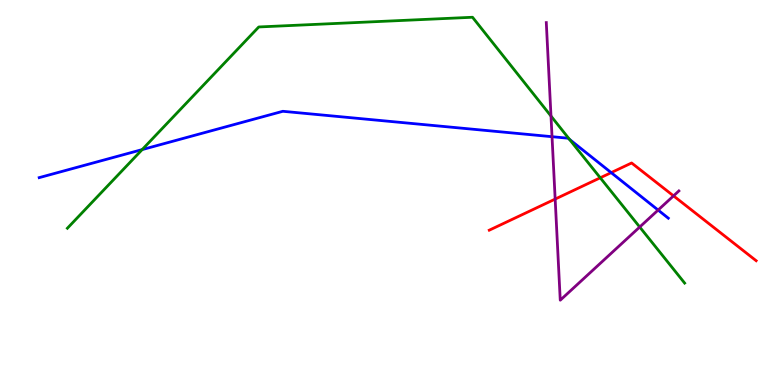[{'lines': ['blue', 'red'], 'intersections': [{'x': 7.89, 'y': 5.52}]}, {'lines': ['green', 'red'], 'intersections': [{'x': 7.75, 'y': 5.38}]}, {'lines': ['purple', 'red'], 'intersections': [{'x': 7.16, 'y': 4.83}, {'x': 8.69, 'y': 4.91}]}, {'lines': ['blue', 'green'], 'intersections': [{'x': 1.83, 'y': 6.11}, {'x': 7.35, 'y': 6.38}]}, {'lines': ['blue', 'purple'], 'intersections': [{'x': 7.12, 'y': 6.45}, {'x': 8.49, 'y': 4.54}]}, {'lines': ['green', 'purple'], 'intersections': [{'x': 7.11, 'y': 6.99}, {'x': 8.25, 'y': 4.1}]}]